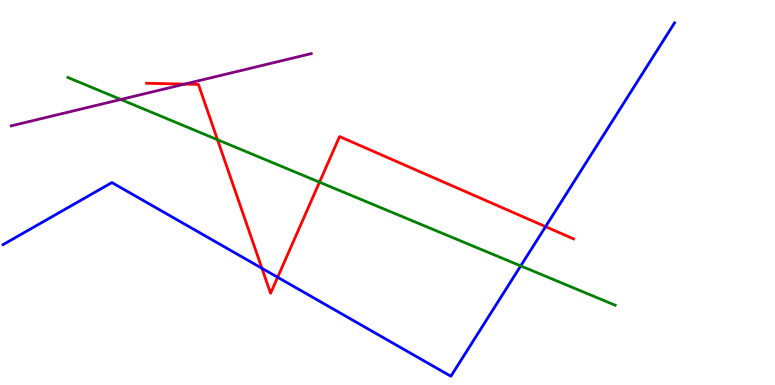[{'lines': ['blue', 'red'], 'intersections': [{'x': 3.38, 'y': 3.03}, {'x': 3.58, 'y': 2.8}, {'x': 7.04, 'y': 4.11}]}, {'lines': ['green', 'red'], 'intersections': [{'x': 2.81, 'y': 6.37}, {'x': 4.12, 'y': 5.27}]}, {'lines': ['purple', 'red'], 'intersections': [{'x': 2.38, 'y': 7.82}]}, {'lines': ['blue', 'green'], 'intersections': [{'x': 6.72, 'y': 3.09}]}, {'lines': ['blue', 'purple'], 'intersections': []}, {'lines': ['green', 'purple'], 'intersections': [{'x': 1.56, 'y': 7.42}]}]